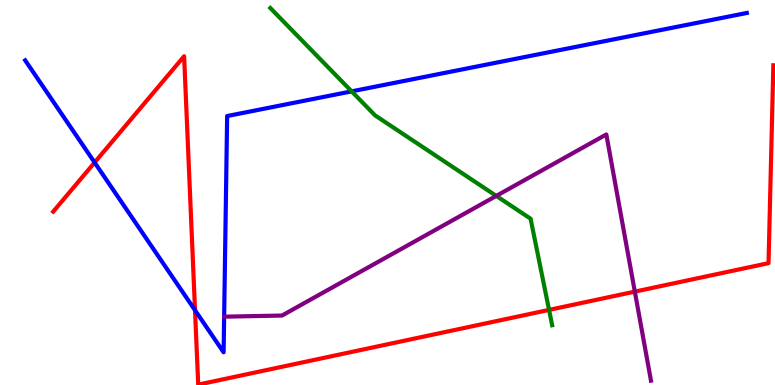[{'lines': ['blue', 'red'], 'intersections': [{'x': 1.22, 'y': 5.78}, {'x': 2.52, 'y': 1.94}]}, {'lines': ['green', 'red'], 'intersections': [{'x': 7.08, 'y': 1.95}]}, {'lines': ['purple', 'red'], 'intersections': [{'x': 8.19, 'y': 2.43}]}, {'lines': ['blue', 'green'], 'intersections': [{'x': 4.54, 'y': 7.63}]}, {'lines': ['blue', 'purple'], 'intersections': []}, {'lines': ['green', 'purple'], 'intersections': [{'x': 6.4, 'y': 4.91}]}]